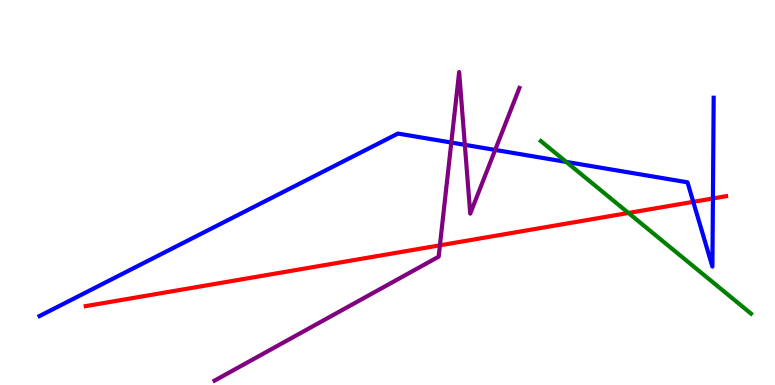[{'lines': ['blue', 'red'], 'intersections': [{'x': 8.95, 'y': 4.76}, {'x': 9.2, 'y': 4.85}]}, {'lines': ['green', 'red'], 'intersections': [{'x': 8.11, 'y': 4.47}]}, {'lines': ['purple', 'red'], 'intersections': [{'x': 5.68, 'y': 3.63}]}, {'lines': ['blue', 'green'], 'intersections': [{'x': 7.31, 'y': 5.79}]}, {'lines': ['blue', 'purple'], 'intersections': [{'x': 5.82, 'y': 6.3}, {'x': 6.0, 'y': 6.24}, {'x': 6.39, 'y': 6.11}]}, {'lines': ['green', 'purple'], 'intersections': []}]